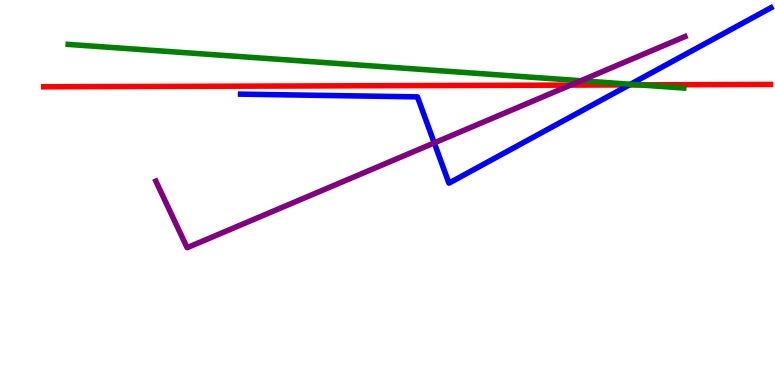[{'lines': ['blue', 'red'], 'intersections': [{'x': 8.12, 'y': 7.79}]}, {'lines': ['green', 'red'], 'intersections': [{'x': 8.25, 'y': 7.8}]}, {'lines': ['purple', 'red'], 'intersections': [{'x': 7.36, 'y': 7.79}]}, {'lines': ['blue', 'green'], 'intersections': [{'x': 8.14, 'y': 7.81}]}, {'lines': ['blue', 'purple'], 'intersections': [{'x': 5.6, 'y': 6.29}]}, {'lines': ['green', 'purple'], 'intersections': [{'x': 7.49, 'y': 7.9}]}]